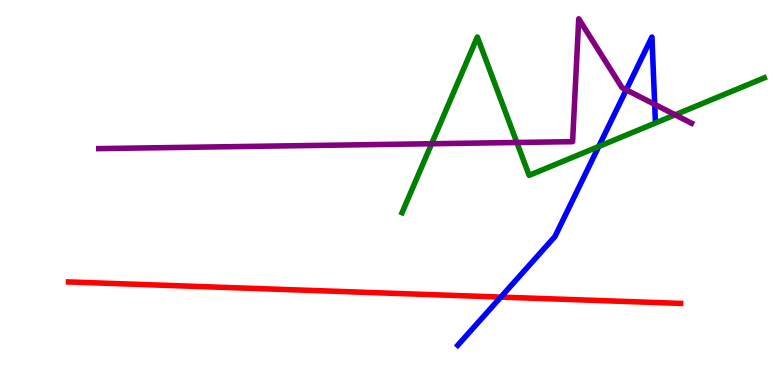[{'lines': ['blue', 'red'], 'intersections': [{'x': 6.46, 'y': 2.28}]}, {'lines': ['green', 'red'], 'intersections': []}, {'lines': ['purple', 'red'], 'intersections': []}, {'lines': ['blue', 'green'], 'intersections': [{'x': 7.73, 'y': 6.19}]}, {'lines': ['blue', 'purple'], 'intersections': [{'x': 8.08, 'y': 7.67}, {'x': 8.45, 'y': 7.29}]}, {'lines': ['green', 'purple'], 'intersections': [{'x': 5.57, 'y': 6.27}, {'x': 6.67, 'y': 6.3}, {'x': 8.71, 'y': 7.02}]}]